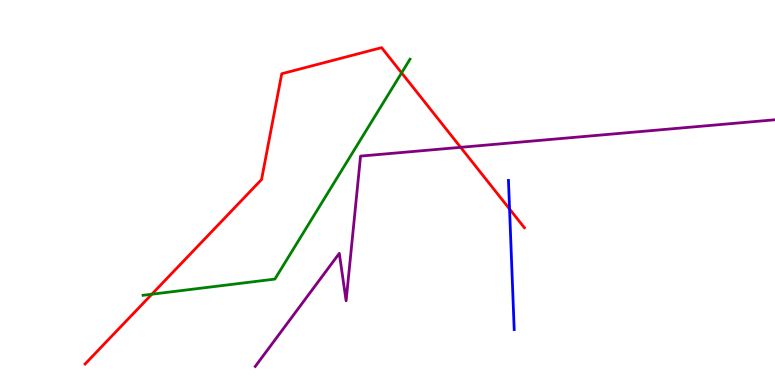[{'lines': ['blue', 'red'], 'intersections': [{'x': 6.57, 'y': 4.57}]}, {'lines': ['green', 'red'], 'intersections': [{'x': 1.96, 'y': 2.36}, {'x': 5.18, 'y': 8.11}]}, {'lines': ['purple', 'red'], 'intersections': [{'x': 5.94, 'y': 6.17}]}, {'lines': ['blue', 'green'], 'intersections': []}, {'lines': ['blue', 'purple'], 'intersections': []}, {'lines': ['green', 'purple'], 'intersections': []}]